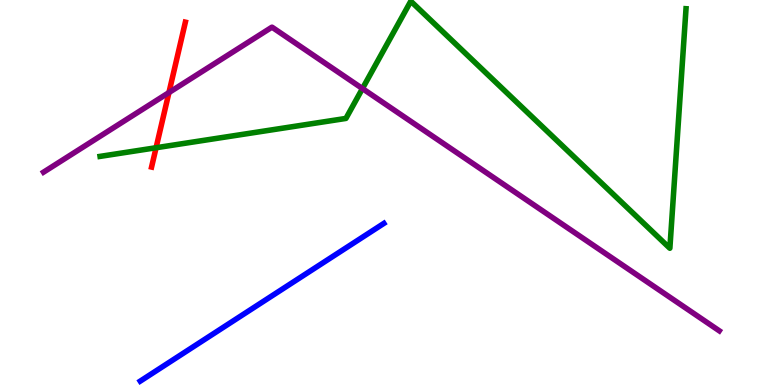[{'lines': ['blue', 'red'], 'intersections': []}, {'lines': ['green', 'red'], 'intersections': [{'x': 2.01, 'y': 6.16}]}, {'lines': ['purple', 'red'], 'intersections': [{'x': 2.18, 'y': 7.6}]}, {'lines': ['blue', 'green'], 'intersections': []}, {'lines': ['blue', 'purple'], 'intersections': []}, {'lines': ['green', 'purple'], 'intersections': [{'x': 4.68, 'y': 7.7}]}]